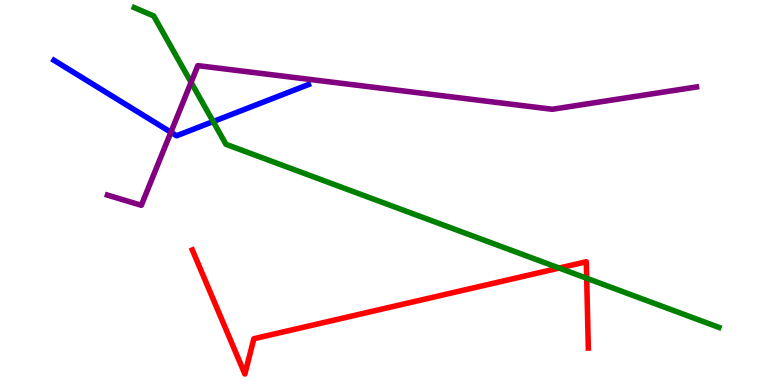[{'lines': ['blue', 'red'], 'intersections': []}, {'lines': ['green', 'red'], 'intersections': [{'x': 7.22, 'y': 3.04}, {'x': 7.57, 'y': 2.77}]}, {'lines': ['purple', 'red'], 'intersections': []}, {'lines': ['blue', 'green'], 'intersections': [{'x': 2.75, 'y': 6.84}]}, {'lines': ['blue', 'purple'], 'intersections': [{'x': 2.21, 'y': 6.57}]}, {'lines': ['green', 'purple'], 'intersections': [{'x': 2.47, 'y': 7.86}]}]